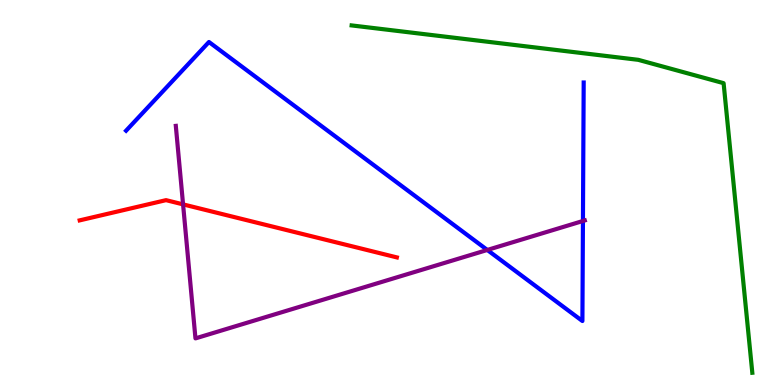[{'lines': ['blue', 'red'], 'intersections': []}, {'lines': ['green', 'red'], 'intersections': []}, {'lines': ['purple', 'red'], 'intersections': [{'x': 2.36, 'y': 4.69}]}, {'lines': ['blue', 'green'], 'intersections': []}, {'lines': ['blue', 'purple'], 'intersections': [{'x': 6.29, 'y': 3.51}, {'x': 7.52, 'y': 4.26}]}, {'lines': ['green', 'purple'], 'intersections': []}]